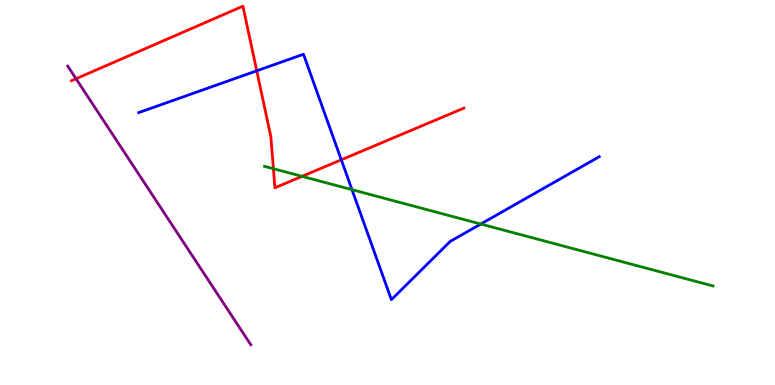[{'lines': ['blue', 'red'], 'intersections': [{'x': 3.31, 'y': 8.16}, {'x': 4.4, 'y': 5.85}]}, {'lines': ['green', 'red'], 'intersections': [{'x': 3.53, 'y': 5.62}, {'x': 3.9, 'y': 5.42}]}, {'lines': ['purple', 'red'], 'intersections': [{'x': 0.981, 'y': 7.95}]}, {'lines': ['blue', 'green'], 'intersections': [{'x': 4.54, 'y': 5.07}, {'x': 6.2, 'y': 4.18}]}, {'lines': ['blue', 'purple'], 'intersections': []}, {'lines': ['green', 'purple'], 'intersections': []}]